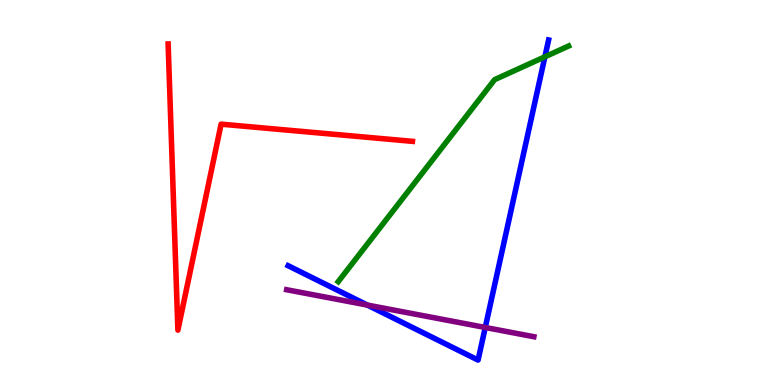[{'lines': ['blue', 'red'], 'intersections': []}, {'lines': ['green', 'red'], 'intersections': []}, {'lines': ['purple', 'red'], 'intersections': []}, {'lines': ['blue', 'green'], 'intersections': [{'x': 7.03, 'y': 8.52}]}, {'lines': ['blue', 'purple'], 'intersections': [{'x': 4.74, 'y': 2.08}, {'x': 6.26, 'y': 1.49}]}, {'lines': ['green', 'purple'], 'intersections': []}]